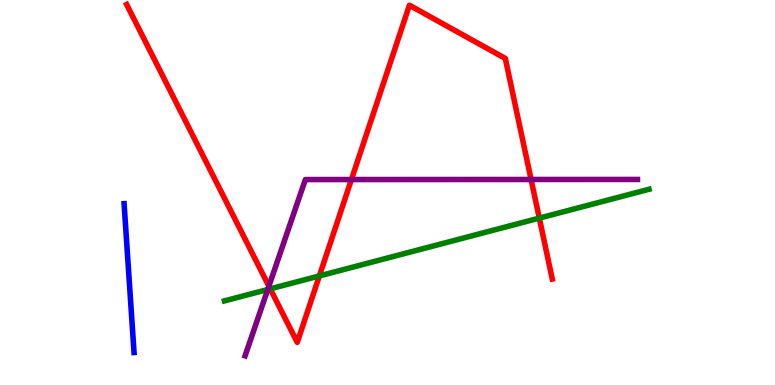[{'lines': ['blue', 'red'], 'intersections': []}, {'lines': ['green', 'red'], 'intersections': [{'x': 3.49, 'y': 2.5}, {'x': 4.12, 'y': 2.83}, {'x': 6.96, 'y': 4.33}]}, {'lines': ['purple', 'red'], 'intersections': [{'x': 3.47, 'y': 2.57}, {'x': 4.53, 'y': 5.34}, {'x': 6.85, 'y': 5.34}]}, {'lines': ['blue', 'green'], 'intersections': []}, {'lines': ['blue', 'purple'], 'intersections': []}, {'lines': ['green', 'purple'], 'intersections': [{'x': 3.46, 'y': 2.48}]}]